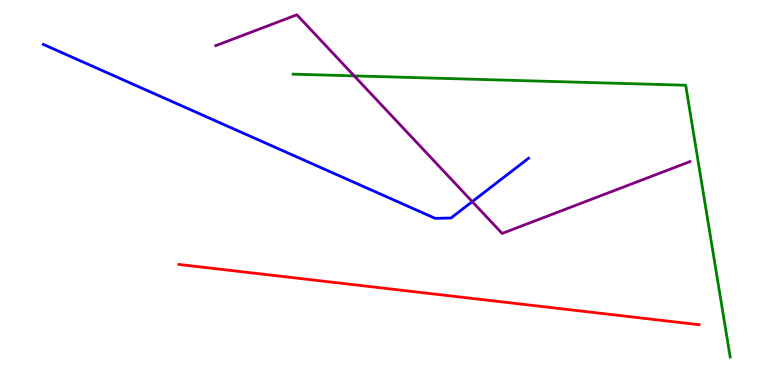[{'lines': ['blue', 'red'], 'intersections': []}, {'lines': ['green', 'red'], 'intersections': []}, {'lines': ['purple', 'red'], 'intersections': []}, {'lines': ['blue', 'green'], 'intersections': []}, {'lines': ['blue', 'purple'], 'intersections': [{'x': 6.09, 'y': 4.76}]}, {'lines': ['green', 'purple'], 'intersections': [{'x': 4.57, 'y': 8.03}]}]